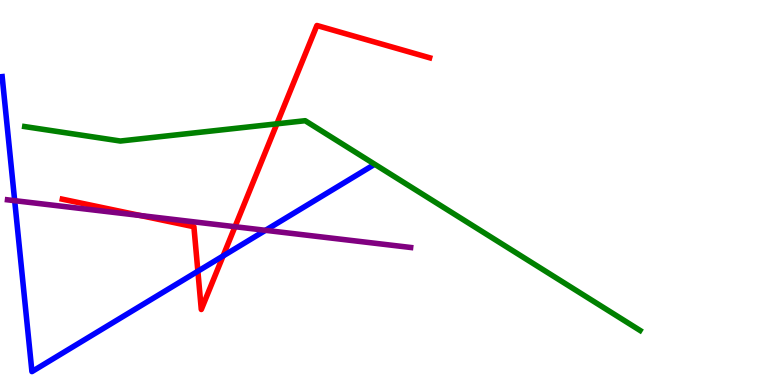[{'lines': ['blue', 'red'], 'intersections': [{'x': 2.55, 'y': 2.96}, {'x': 2.88, 'y': 3.35}]}, {'lines': ['green', 'red'], 'intersections': [{'x': 3.57, 'y': 6.78}]}, {'lines': ['purple', 'red'], 'intersections': [{'x': 1.81, 'y': 4.4}, {'x': 3.03, 'y': 4.11}]}, {'lines': ['blue', 'green'], 'intersections': []}, {'lines': ['blue', 'purple'], 'intersections': [{'x': 0.189, 'y': 4.79}, {'x': 3.43, 'y': 4.02}]}, {'lines': ['green', 'purple'], 'intersections': []}]